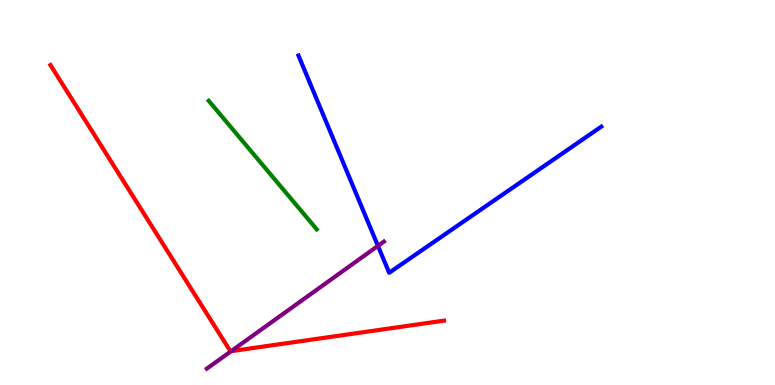[{'lines': ['blue', 'red'], 'intersections': []}, {'lines': ['green', 'red'], 'intersections': []}, {'lines': ['purple', 'red'], 'intersections': [{'x': 2.98, 'y': 0.879}]}, {'lines': ['blue', 'green'], 'intersections': []}, {'lines': ['blue', 'purple'], 'intersections': [{'x': 4.88, 'y': 3.61}]}, {'lines': ['green', 'purple'], 'intersections': []}]